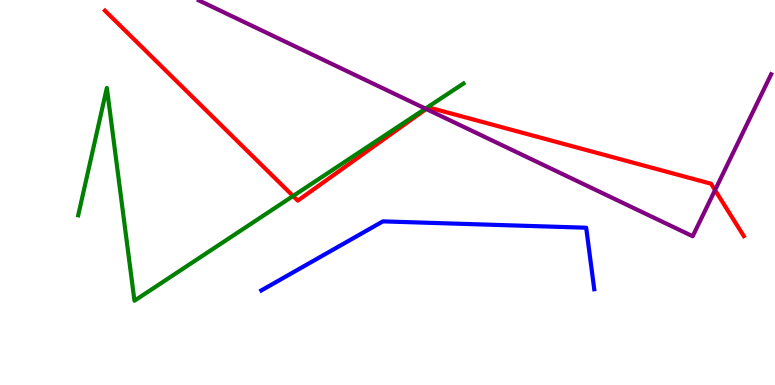[{'lines': ['blue', 'red'], 'intersections': []}, {'lines': ['green', 'red'], 'intersections': [{'x': 3.78, 'y': 4.91}]}, {'lines': ['purple', 'red'], 'intersections': [{'x': 5.5, 'y': 7.17}, {'x': 9.23, 'y': 5.06}]}, {'lines': ['blue', 'green'], 'intersections': []}, {'lines': ['blue', 'purple'], 'intersections': []}, {'lines': ['green', 'purple'], 'intersections': [{'x': 5.49, 'y': 7.18}]}]